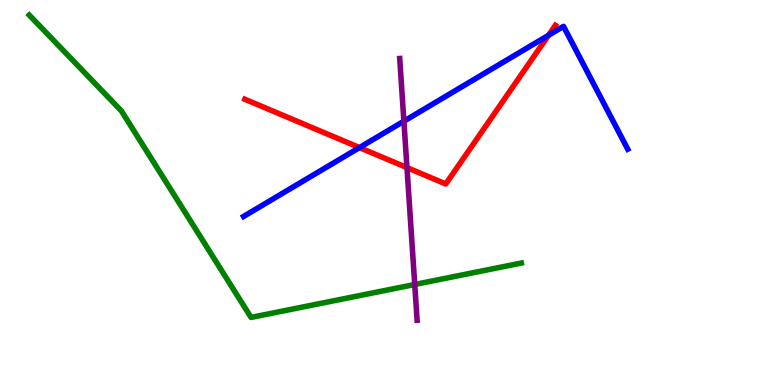[{'lines': ['blue', 'red'], 'intersections': [{'x': 4.64, 'y': 6.17}, {'x': 7.08, 'y': 9.08}]}, {'lines': ['green', 'red'], 'intersections': []}, {'lines': ['purple', 'red'], 'intersections': [{'x': 5.25, 'y': 5.65}]}, {'lines': ['blue', 'green'], 'intersections': []}, {'lines': ['blue', 'purple'], 'intersections': [{'x': 5.21, 'y': 6.85}]}, {'lines': ['green', 'purple'], 'intersections': [{'x': 5.35, 'y': 2.61}]}]